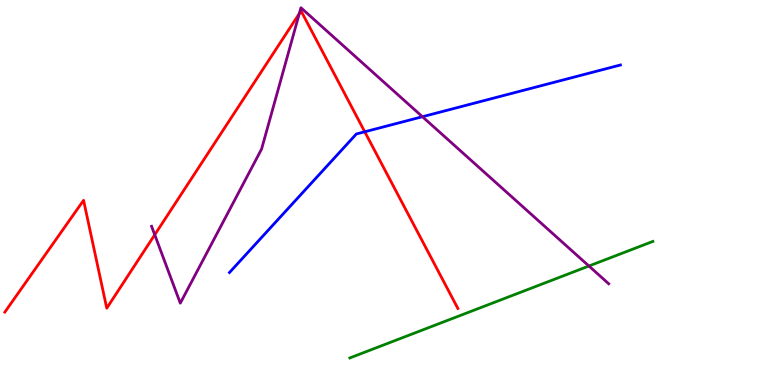[{'lines': ['blue', 'red'], 'intersections': [{'x': 4.71, 'y': 6.58}]}, {'lines': ['green', 'red'], 'intersections': []}, {'lines': ['purple', 'red'], 'intersections': [{'x': 2.0, 'y': 3.9}, {'x': 3.86, 'y': 9.65}]}, {'lines': ['blue', 'green'], 'intersections': []}, {'lines': ['blue', 'purple'], 'intersections': [{'x': 5.45, 'y': 6.97}]}, {'lines': ['green', 'purple'], 'intersections': [{'x': 7.6, 'y': 3.09}]}]